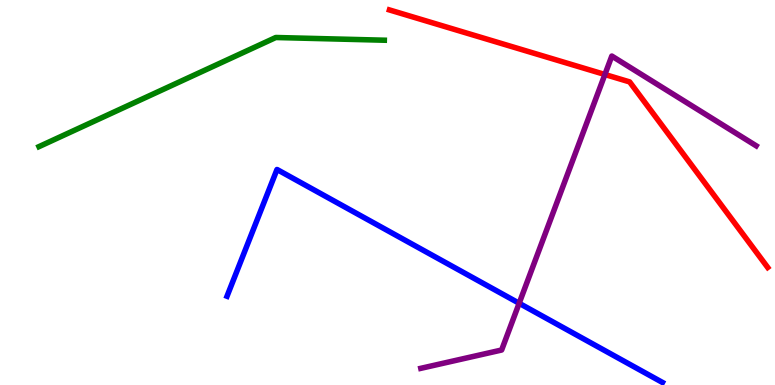[{'lines': ['blue', 'red'], 'intersections': []}, {'lines': ['green', 'red'], 'intersections': []}, {'lines': ['purple', 'red'], 'intersections': [{'x': 7.81, 'y': 8.06}]}, {'lines': ['blue', 'green'], 'intersections': []}, {'lines': ['blue', 'purple'], 'intersections': [{'x': 6.7, 'y': 2.12}]}, {'lines': ['green', 'purple'], 'intersections': []}]